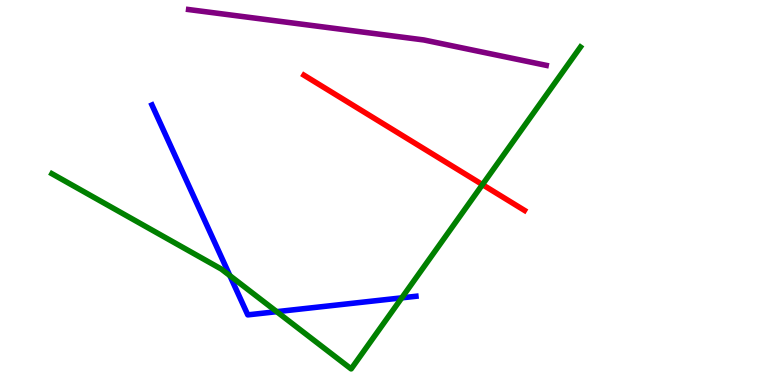[{'lines': ['blue', 'red'], 'intersections': []}, {'lines': ['green', 'red'], 'intersections': [{'x': 6.23, 'y': 5.2}]}, {'lines': ['purple', 'red'], 'intersections': []}, {'lines': ['blue', 'green'], 'intersections': [{'x': 2.97, 'y': 2.84}, {'x': 3.57, 'y': 1.9}, {'x': 5.18, 'y': 2.26}]}, {'lines': ['blue', 'purple'], 'intersections': []}, {'lines': ['green', 'purple'], 'intersections': []}]